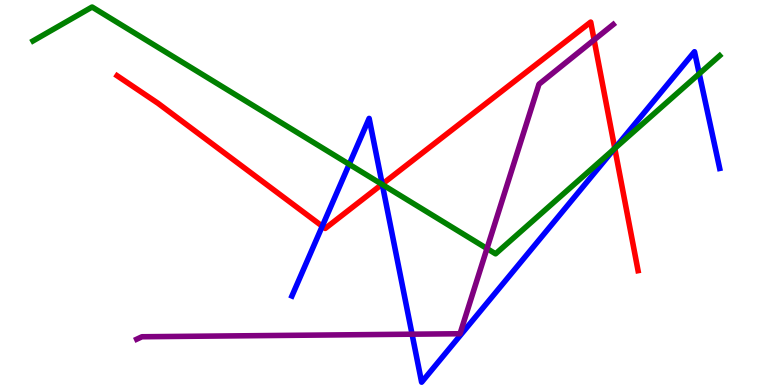[{'lines': ['blue', 'red'], 'intersections': [{'x': 4.16, 'y': 4.12}, {'x': 4.93, 'y': 5.22}, {'x': 7.93, 'y': 6.15}]}, {'lines': ['green', 'red'], 'intersections': [{'x': 4.93, 'y': 5.21}, {'x': 7.93, 'y': 6.15}]}, {'lines': ['purple', 'red'], 'intersections': [{'x': 7.67, 'y': 8.96}]}, {'lines': ['blue', 'green'], 'intersections': [{'x': 4.51, 'y': 5.73}, {'x': 4.93, 'y': 5.21}, {'x': 7.93, 'y': 6.13}, {'x': 9.02, 'y': 8.08}]}, {'lines': ['blue', 'purple'], 'intersections': [{'x': 5.32, 'y': 1.32}]}, {'lines': ['green', 'purple'], 'intersections': [{'x': 6.28, 'y': 3.54}]}]